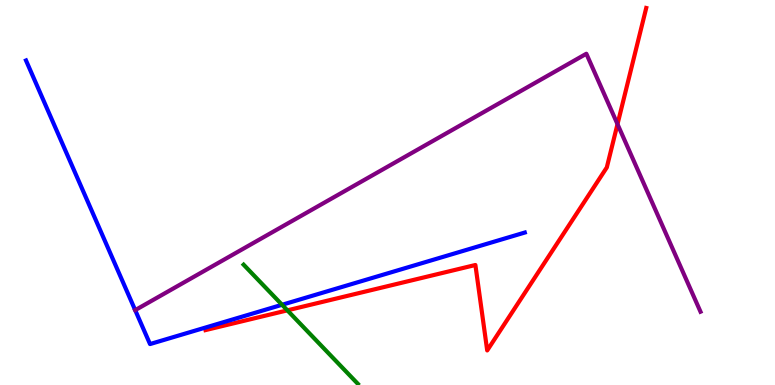[{'lines': ['blue', 'red'], 'intersections': []}, {'lines': ['green', 'red'], 'intersections': [{'x': 3.71, 'y': 1.94}]}, {'lines': ['purple', 'red'], 'intersections': [{'x': 7.97, 'y': 6.78}]}, {'lines': ['blue', 'green'], 'intersections': [{'x': 3.64, 'y': 2.08}]}, {'lines': ['blue', 'purple'], 'intersections': [{'x': 1.74, 'y': 1.94}]}, {'lines': ['green', 'purple'], 'intersections': []}]